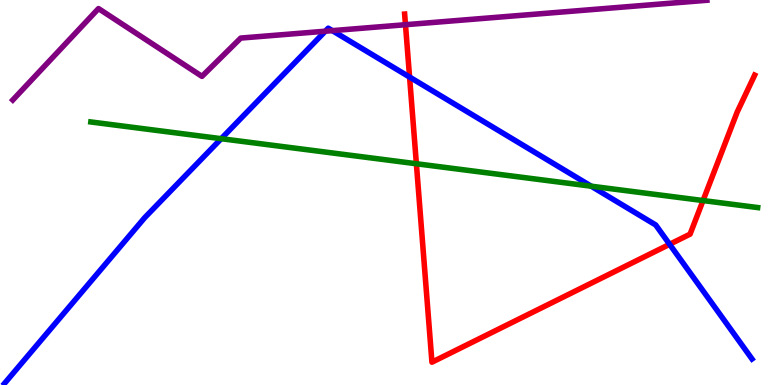[{'lines': ['blue', 'red'], 'intersections': [{'x': 5.28, 'y': 8.0}, {'x': 8.64, 'y': 3.65}]}, {'lines': ['green', 'red'], 'intersections': [{'x': 5.37, 'y': 5.75}, {'x': 9.07, 'y': 4.79}]}, {'lines': ['purple', 'red'], 'intersections': [{'x': 5.23, 'y': 9.36}]}, {'lines': ['blue', 'green'], 'intersections': [{'x': 2.85, 'y': 6.4}, {'x': 7.63, 'y': 5.16}]}, {'lines': ['blue', 'purple'], 'intersections': [{'x': 4.2, 'y': 9.19}, {'x': 4.29, 'y': 9.2}]}, {'lines': ['green', 'purple'], 'intersections': []}]